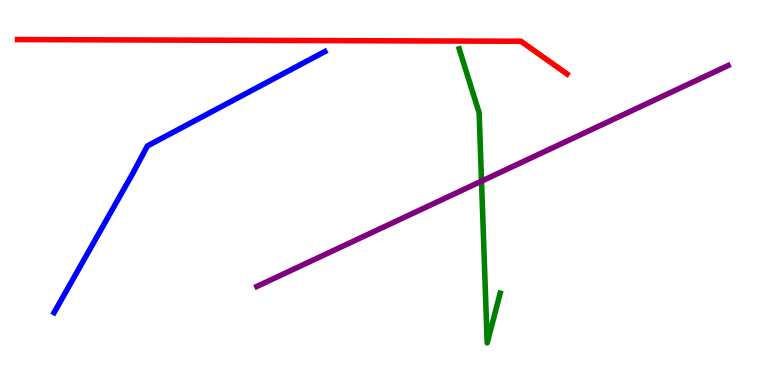[{'lines': ['blue', 'red'], 'intersections': []}, {'lines': ['green', 'red'], 'intersections': []}, {'lines': ['purple', 'red'], 'intersections': []}, {'lines': ['blue', 'green'], 'intersections': []}, {'lines': ['blue', 'purple'], 'intersections': []}, {'lines': ['green', 'purple'], 'intersections': [{'x': 6.21, 'y': 5.29}]}]